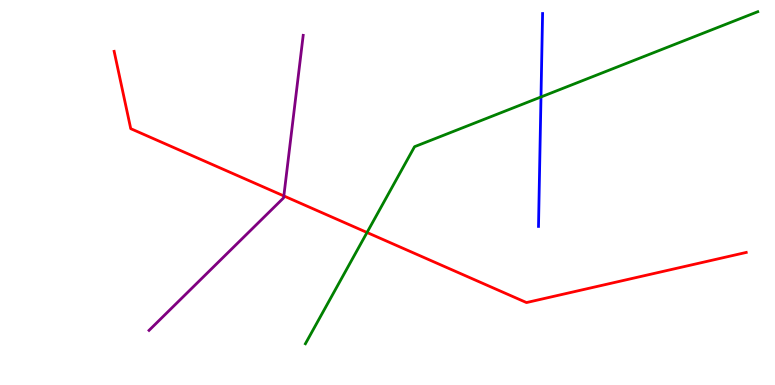[{'lines': ['blue', 'red'], 'intersections': []}, {'lines': ['green', 'red'], 'intersections': [{'x': 4.74, 'y': 3.96}]}, {'lines': ['purple', 'red'], 'intersections': [{'x': 3.66, 'y': 4.91}]}, {'lines': ['blue', 'green'], 'intersections': [{'x': 6.98, 'y': 7.48}]}, {'lines': ['blue', 'purple'], 'intersections': []}, {'lines': ['green', 'purple'], 'intersections': []}]